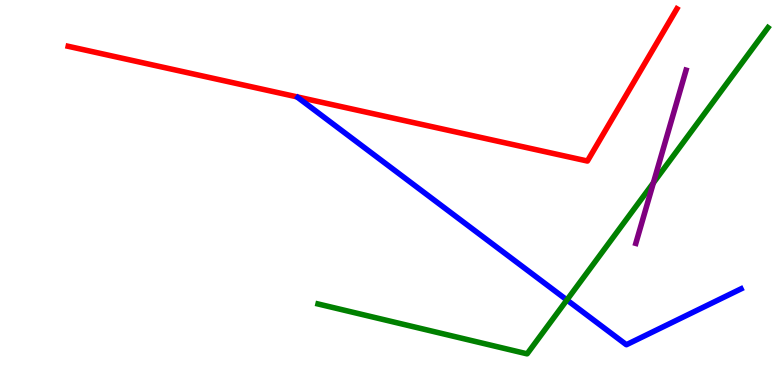[{'lines': ['blue', 'red'], 'intersections': []}, {'lines': ['green', 'red'], 'intersections': []}, {'lines': ['purple', 'red'], 'intersections': []}, {'lines': ['blue', 'green'], 'intersections': [{'x': 7.31, 'y': 2.21}]}, {'lines': ['blue', 'purple'], 'intersections': []}, {'lines': ['green', 'purple'], 'intersections': [{'x': 8.43, 'y': 5.25}]}]